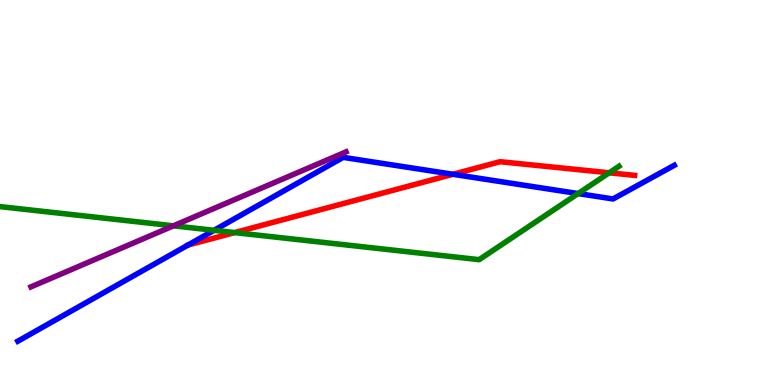[{'lines': ['blue', 'red'], 'intersections': [{'x': 5.85, 'y': 5.47}]}, {'lines': ['green', 'red'], 'intersections': [{'x': 3.03, 'y': 3.96}, {'x': 7.86, 'y': 5.51}]}, {'lines': ['purple', 'red'], 'intersections': []}, {'lines': ['blue', 'green'], 'intersections': [{'x': 2.76, 'y': 4.02}, {'x': 7.46, 'y': 4.97}]}, {'lines': ['blue', 'purple'], 'intersections': []}, {'lines': ['green', 'purple'], 'intersections': [{'x': 2.24, 'y': 4.13}]}]